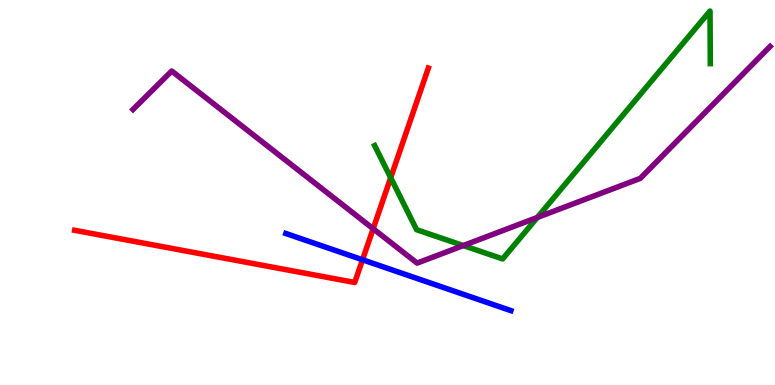[{'lines': ['blue', 'red'], 'intersections': [{'x': 4.68, 'y': 3.25}]}, {'lines': ['green', 'red'], 'intersections': [{'x': 5.04, 'y': 5.38}]}, {'lines': ['purple', 'red'], 'intersections': [{'x': 4.82, 'y': 4.06}]}, {'lines': ['blue', 'green'], 'intersections': []}, {'lines': ['blue', 'purple'], 'intersections': []}, {'lines': ['green', 'purple'], 'intersections': [{'x': 5.98, 'y': 3.62}, {'x': 6.93, 'y': 4.35}]}]